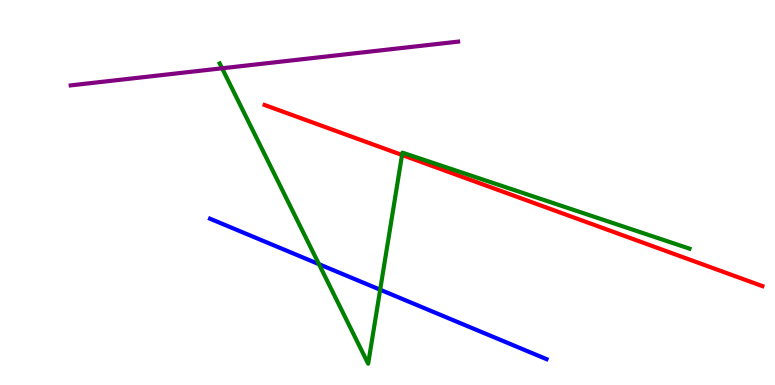[{'lines': ['blue', 'red'], 'intersections': []}, {'lines': ['green', 'red'], 'intersections': [{'x': 5.19, 'y': 5.97}]}, {'lines': ['purple', 'red'], 'intersections': []}, {'lines': ['blue', 'green'], 'intersections': [{'x': 4.12, 'y': 3.14}, {'x': 4.91, 'y': 2.47}]}, {'lines': ['blue', 'purple'], 'intersections': []}, {'lines': ['green', 'purple'], 'intersections': [{'x': 2.87, 'y': 8.23}]}]